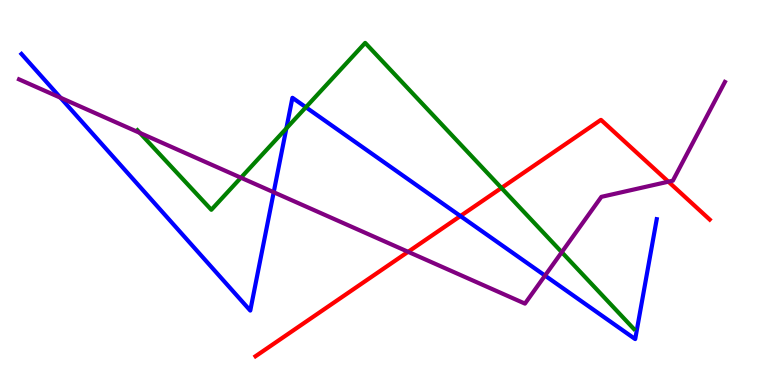[{'lines': ['blue', 'red'], 'intersections': [{'x': 5.94, 'y': 4.39}]}, {'lines': ['green', 'red'], 'intersections': [{'x': 6.47, 'y': 5.12}]}, {'lines': ['purple', 'red'], 'intersections': [{'x': 5.27, 'y': 3.46}, {'x': 8.62, 'y': 5.28}]}, {'lines': ['blue', 'green'], 'intersections': [{'x': 3.69, 'y': 6.66}, {'x': 3.95, 'y': 7.21}]}, {'lines': ['blue', 'purple'], 'intersections': [{'x': 0.781, 'y': 7.46}, {'x': 3.53, 'y': 5.01}, {'x': 7.03, 'y': 2.84}]}, {'lines': ['green', 'purple'], 'intersections': [{'x': 1.8, 'y': 6.55}, {'x': 3.11, 'y': 5.38}, {'x': 7.25, 'y': 3.45}]}]